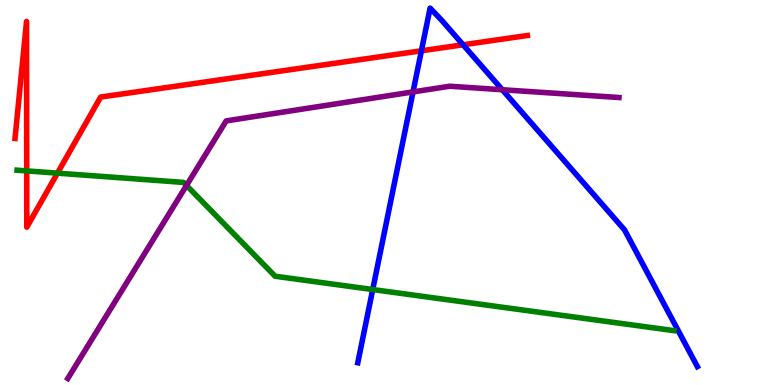[{'lines': ['blue', 'red'], 'intersections': [{'x': 5.44, 'y': 8.68}, {'x': 5.98, 'y': 8.84}]}, {'lines': ['green', 'red'], 'intersections': [{'x': 0.345, 'y': 5.56}, {'x': 0.741, 'y': 5.5}]}, {'lines': ['purple', 'red'], 'intersections': []}, {'lines': ['blue', 'green'], 'intersections': [{'x': 4.81, 'y': 2.48}]}, {'lines': ['blue', 'purple'], 'intersections': [{'x': 5.33, 'y': 7.61}, {'x': 6.48, 'y': 7.67}]}, {'lines': ['green', 'purple'], 'intersections': [{'x': 2.41, 'y': 5.18}]}]